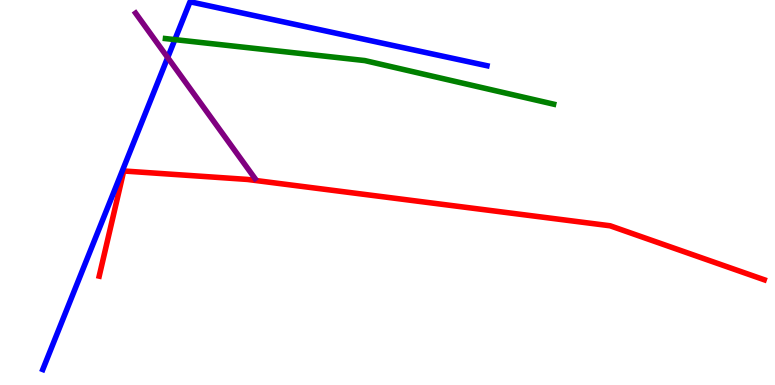[{'lines': ['blue', 'red'], 'intersections': []}, {'lines': ['green', 'red'], 'intersections': []}, {'lines': ['purple', 'red'], 'intersections': []}, {'lines': ['blue', 'green'], 'intersections': [{'x': 2.26, 'y': 8.97}]}, {'lines': ['blue', 'purple'], 'intersections': [{'x': 2.16, 'y': 8.5}]}, {'lines': ['green', 'purple'], 'intersections': []}]